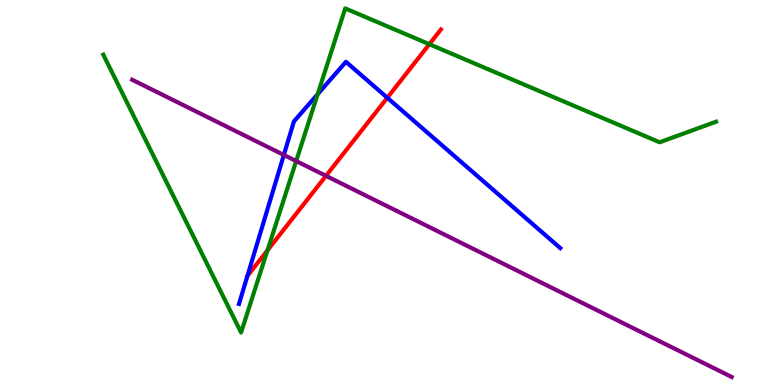[{'lines': ['blue', 'red'], 'intersections': [{'x': 3.19, 'y': 2.83}, {'x': 5.0, 'y': 7.46}]}, {'lines': ['green', 'red'], 'intersections': [{'x': 3.45, 'y': 3.5}, {'x': 5.54, 'y': 8.85}]}, {'lines': ['purple', 'red'], 'intersections': [{'x': 4.21, 'y': 5.43}]}, {'lines': ['blue', 'green'], 'intersections': [{'x': 4.1, 'y': 7.55}]}, {'lines': ['blue', 'purple'], 'intersections': [{'x': 3.66, 'y': 5.98}]}, {'lines': ['green', 'purple'], 'intersections': [{'x': 3.82, 'y': 5.82}]}]